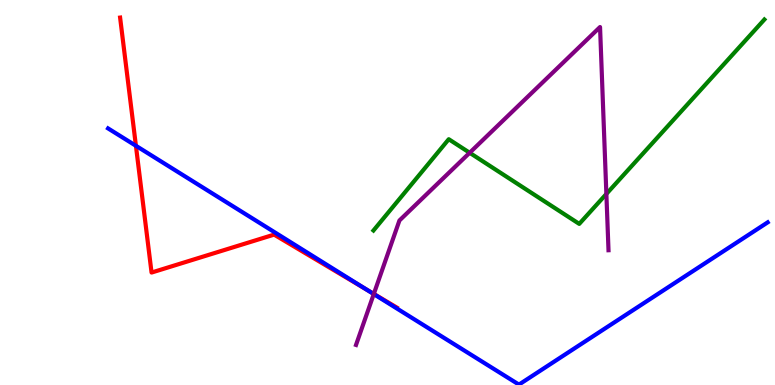[{'lines': ['blue', 'red'], 'intersections': [{'x': 1.75, 'y': 6.21}, {'x': 4.73, 'y': 2.48}]}, {'lines': ['green', 'red'], 'intersections': []}, {'lines': ['purple', 'red'], 'intersections': [{'x': 4.82, 'y': 2.37}]}, {'lines': ['blue', 'green'], 'intersections': []}, {'lines': ['blue', 'purple'], 'intersections': [{'x': 4.82, 'y': 2.36}]}, {'lines': ['green', 'purple'], 'intersections': [{'x': 6.06, 'y': 6.03}, {'x': 7.82, 'y': 4.96}]}]